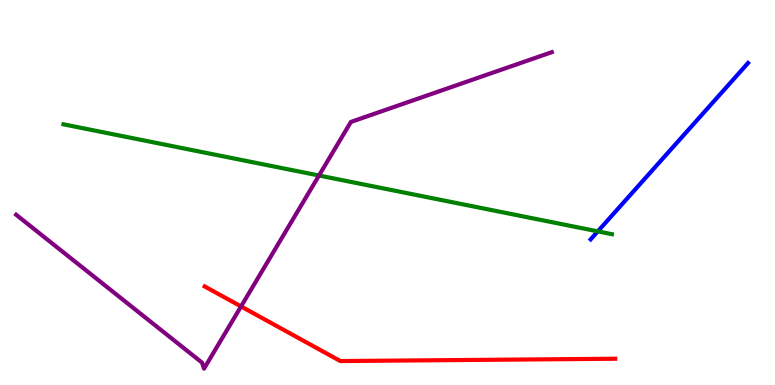[{'lines': ['blue', 'red'], 'intersections': []}, {'lines': ['green', 'red'], 'intersections': []}, {'lines': ['purple', 'red'], 'intersections': [{'x': 3.11, 'y': 2.04}]}, {'lines': ['blue', 'green'], 'intersections': [{'x': 7.71, 'y': 3.99}]}, {'lines': ['blue', 'purple'], 'intersections': []}, {'lines': ['green', 'purple'], 'intersections': [{'x': 4.12, 'y': 5.44}]}]